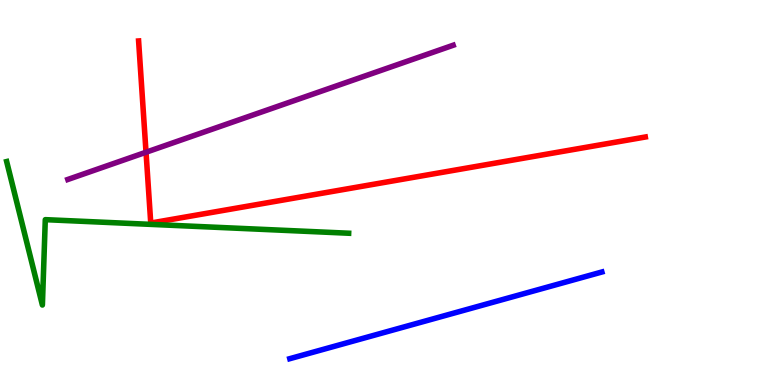[{'lines': ['blue', 'red'], 'intersections': []}, {'lines': ['green', 'red'], 'intersections': []}, {'lines': ['purple', 'red'], 'intersections': [{'x': 1.88, 'y': 6.05}]}, {'lines': ['blue', 'green'], 'intersections': []}, {'lines': ['blue', 'purple'], 'intersections': []}, {'lines': ['green', 'purple'], 'intersections': []}]